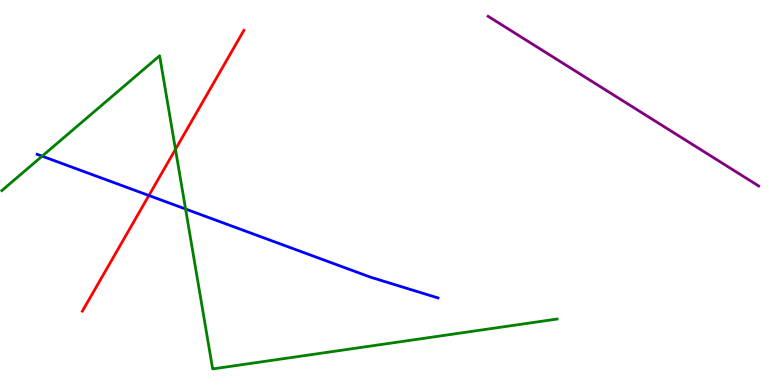[{'lines': ['blue', 'red'], 'intersections': [{'x': 1.92, 'y': 4.92}]}, {'lines': ['green', 'red'], 'intersections': [{'x': 2.26, 'y': 6.12}]}, {'lines': ['purple', 'red'], 'intersections': []}, {'lines': ['blue', 'green'], 'intersections': [{'x': 0.544, 'y': 5.94}, {'x': 2.39, 'y': 4.57}]}, {'lines': ['blue', 'purple'], 'intersections': []}, {'lines': ['green', 'purple'], 'intersections': []}]